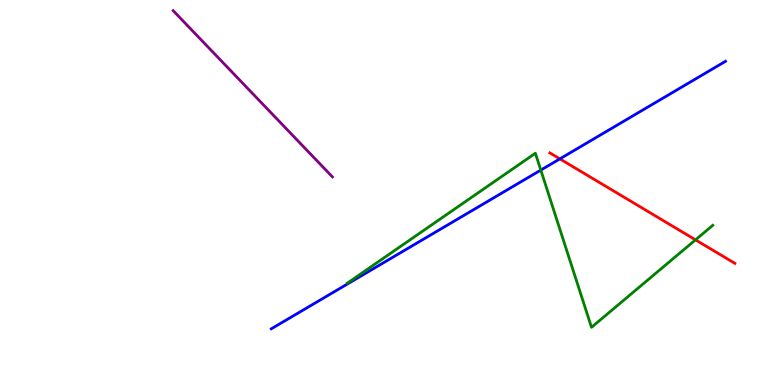[{'lines': ['blue', 'red'], 'intersections': [{'x': 7.22, 'y': 5.87}]}, {'lines': ['green', 'red'], 'intersections': [{'x': 8.97, 'y': 3.77}]}, {'lines': ['purple', 'red'], 'intersections': []}, {'lines': ['blue', 'green'], 'intersections': [{'x': 6.98, 'y': 5.58}]}, {'lines': ['blue', 'purple'], 'intersections': []}, {'lines': ['green', 'purple'], 'intersections': []}]